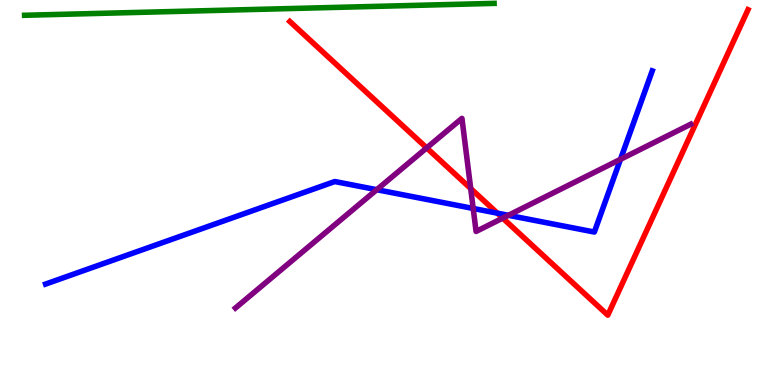[{'lines': ['blue', 'red'], 'intersections': [{'x': 6.42, 'y': 4.46}]}, {'lines': ['green', 'red'], 'intersections': []}, {'lines': ['purple', 'red'], 'intersections': [{'x': 5.51, 'y': 6.16}, {'x': 6.07, 'y': 5.1}, {'x': 6.49, 'y': 4.33}]}, {'lines': ['blue', 'green'], 'intersections': []}, {'lines': ['blue', 'purple'], 'intersections': [{'x': 4.86, 'y': 5.07}, {'x': 6.11, 'y': 4.59}, {'x': 6.56, 'y': 4.41}, {'x': 8.01, 'y': 5.86}]}, {'lines': ['green', 'purple'], 'intersections': []}]